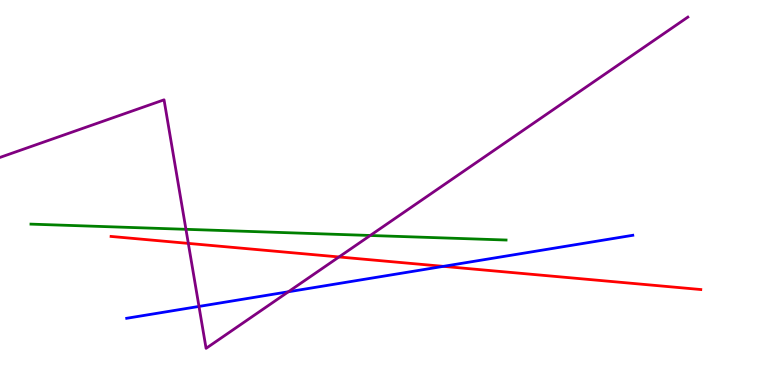[{'lines': ['blue', 'red'], 'intersections': [{'x': 5.72, 'y': 3.08}]}, {'lines': ['green', 'red'], 'intersections': []}, {'lines': ['purple', 'red'], 'intersections': [{'x': 2.43, 'y': 3.68}, {'x': 4.37, 'y': 3.33}]}, {'lines': ['blue', 'green'], 'intersections': []}, {'lines': ['blue', 'purple'], 'intersections': [{'x': 2.57, 'y': 2.04}, {'x': 3.72, 'y': 2.42}]}, {'lines': ['green', 'purple'], 'intersections': [{'x': 2.4, 'y': 4.04}, {'x': 4.78, 'y': 3.88}]}]